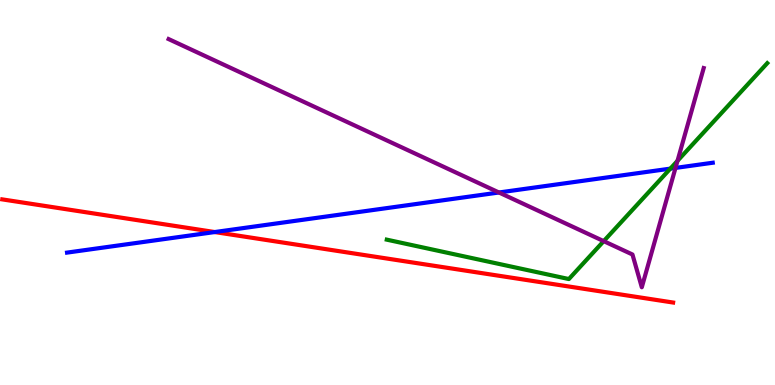[{'lines': ['blue', 'red'], 'intersections': [{'x': 2.77, 'y': 3.97}]}, {'lines': ['green', 'red'], 'intersections': []}, {'lines': ['purple', 'red'], 'intersections': []}, {'lines': ['blue', 'green'], 'intersections': [{'x': 8.65, 'y': 5.62}]}, {'lines': ['blue', 'purple'], 'intersections': [{'x': 6.44, 'y': 5.0}, {'x': 8.72, 'y': 5.64}]}, {'lines': ['green', 'purple'], 'intersections': [{'x': 7.79, 'y': 3.74}, {'x': 8.74, 'y': 5.82}]}]